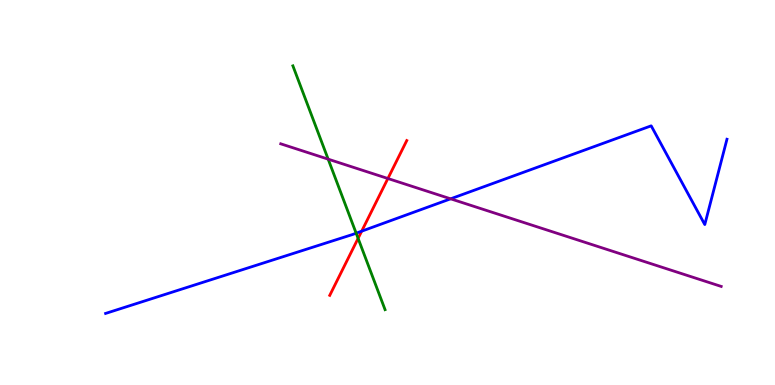[{'lines': ['blue', 'red'], 'intersections': [{'x': 4.67, 'y': 4.0}]}, {'lines': ['green', 'red'], 'intersections': [{'x': 4.62, 'y': 3.81}]}, {'lines': ['purple', 'red'], 'intersections': [{'x': 5.0, 'y': 5.36}]}, {'lines': ['blue', 'green'], 'intersections': [{'x': 4.6, 'y': 3.94}]}, {'lines': ['blue', 'purple'], 'intersections': [{'x': 5.81, 'y': 4.84}]}, {'lines': ['green', 'purple'], 'intersections': [{'x': 4.23, 'y': 5.87}]}]